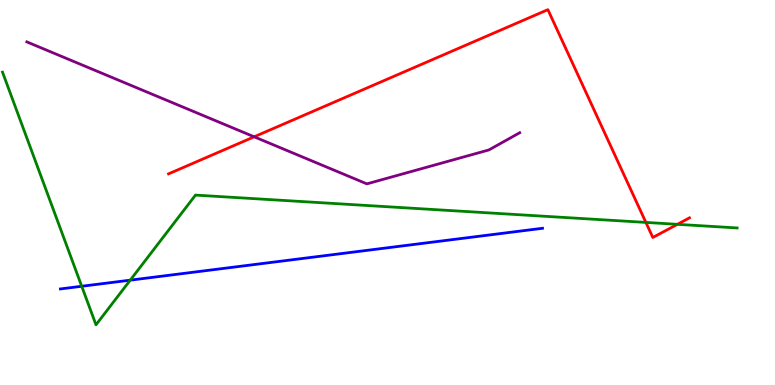[{'lines': ['blue', 'red'], 'intersections': []}, {'lines': ['green', 'red'], 'intersections': [{'x': 8.33, 'y': 4.22}, {'x': 8.74, 'y': 4.17}]}, {'lines': ['purple', 'red'], 'intersections': [{'x': 3.28, 'y': 6.45}]}, {'lines': ['blue', 'green'], 'intersections': [{'x': 1.05, 'y': 2.56}, {'x': 1.68, 'y': 2.72}]}, {'lines': ['blue', 'purple'], 'intersections': []}, {'lines': ['green', 'purple'], 'intersections': []}]